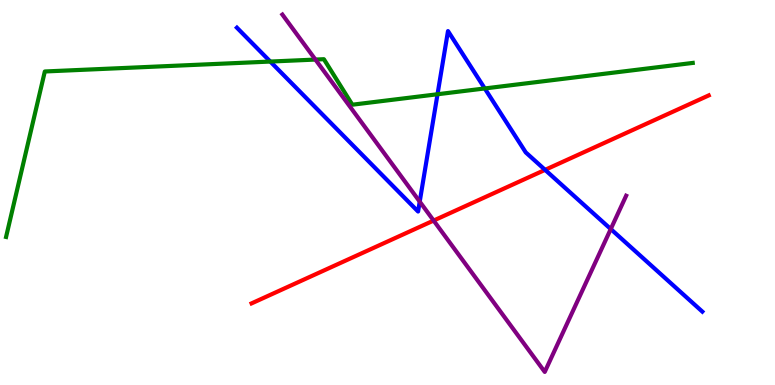[{'lines': ['blue', 'red'], 'intersections': [{'x': 7.03, 'y': 5.59}]}, {'lines': ['green', 'red'], 'intersections': []}, {'lines': ['purple', 'red'], 'intersections': [{'x': 5.6, 'y': 4.27}]}, {'lines': ['blue', 'green'], 'intersections': [{'x': 3.49, 'y': 8.4}, {'x': 5.65, 'y': 7.55}, {'x': 6.25, 'y': 7.7}]}, {'lines': ['blue', 'purple'], 'intersections': [{'x': 5.42, 'y': 4.76}, {'x': 7.88, 'y': 4.05}]}, {'lines': ['green', 'purple'], 'intersections': [{'x': 4.07, 'y': 8.45}]}]